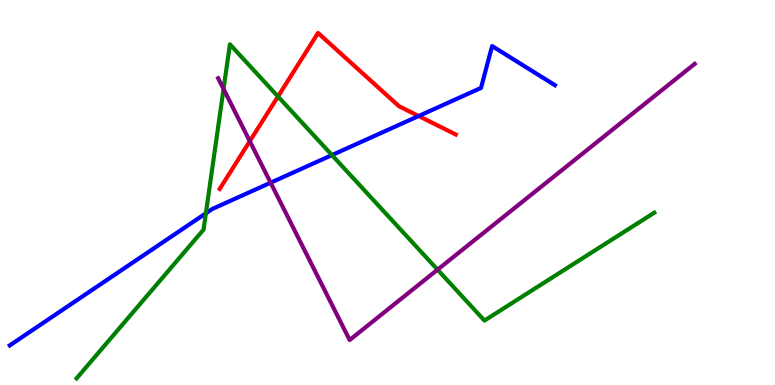[{'lines': ['blue', 'red'], 'intersections': [{'x': 5.4, 'y': 6.99}]}, {'lines': ['green', 'red'], 'intersections': [{'x': 3.59, 'y': 7.49}]}, {'lines': ['purple', 'red'], 'intersections': [{'x': 3.22, 'y': 6.33}]}, {'lines': ['blue', 'green'], 'intersections': [{'x': 2.66, 'y': 4.46}, {'x': 4.28, 'y': 5.97}]}, {'lines': ['blue', 'purple'], 'intersections': [{'x': 3.49, 'y': 5.25}]}, {'lines': ['green', 'purple'], 'intersections': [{'x': 2.88, 'y': 7.69}, {'x': 5.65, 'y': 3.0}]}]